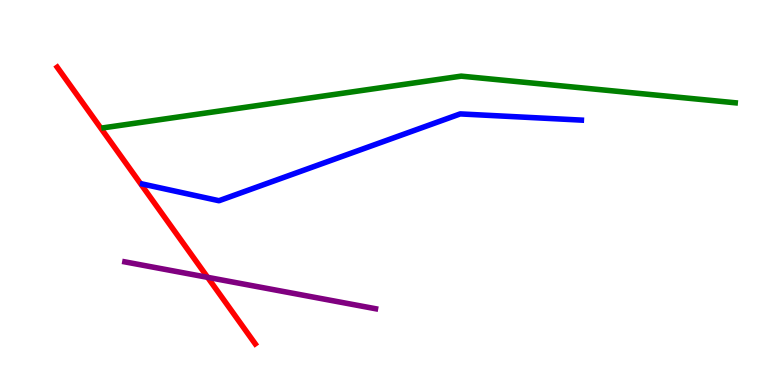[{'lines': ['blue', 'red'], 'intersections': []}, {'lines': ['green', 'red'], 'intersections': []}, {'lines': ['purple', 'red'], 'intersections': [{'x': 2.68, 'y': 2.8}]}, {'lines': ['blue', 'green'], 'intersections': []}, {'lines': ['blue', 'purple'], 'intersections': []}, {'lines': ['green', 'purple'], 'intersections': []}]